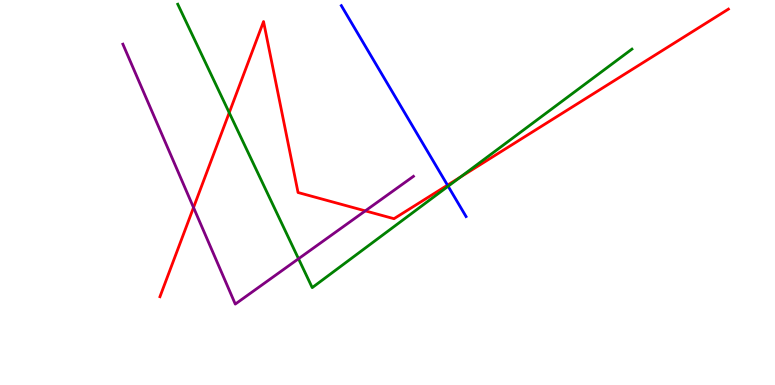[{'lines': ['blue', 'red'], 'intersections': [{'x': 5.77, 'y': 5.19}]}, {'lines': ['green', 'red'], 'intersections': [{'x': 2.96, 'y': 7.07}, {'x': 5.94, 'y': 5.4}]}, {'lines': ['purple', 'red'], 'intersections': [{'x': 2.5, 'y': 4.61}, {'x': 4.71, 'y': 4.52}]}, {'lines': ['blue', 'green'], 'intersections': [{'x': 5.78, 'y': 5.16}]}, {'lines': ['blue', 'purple'], 'intersections': []}, {'lines': ['green', 'purple'], 'intersections': [{'x': 3.85, 'y': 3.28}]}]